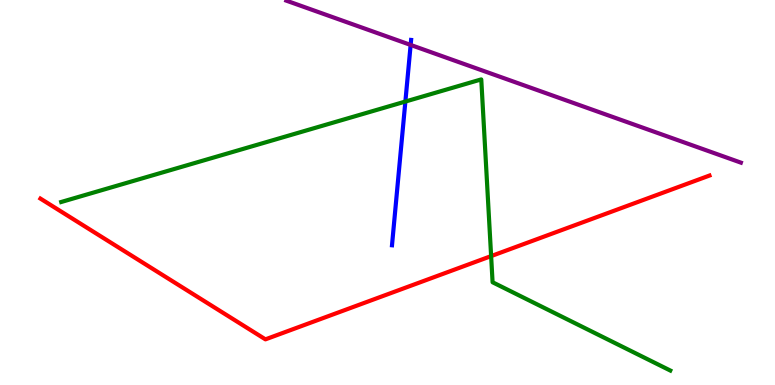[{'lines': ['blue', 'red'], 'intersections': []}, {'lines': ['green', 'red'], 'intersections': [{'x': 6.34, 'y': 3.35}]}, {'lines': ['purple', 'red'], 'intersections': []}, {'lines': ['blue', 'green'], 'intersections': [{'x': 5.23, 'y': 7.36}]}, {'lines': ['blue', 'purple'], 'intersections': [{'x': 5.3, 'y': 8.83}]}, {'lines': ['green', 'purple'], 'intersections': []}]